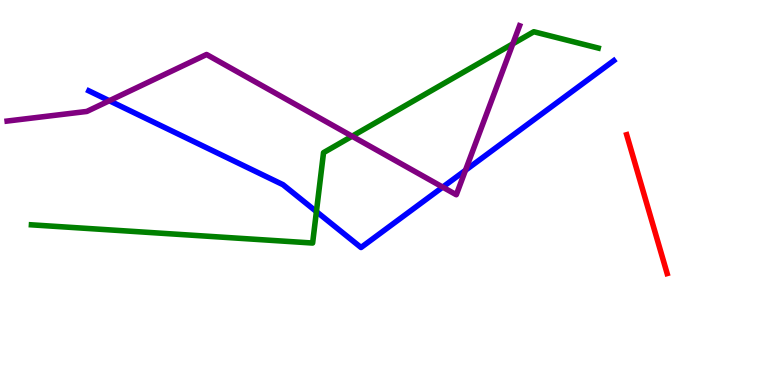[{'lines': ['blue', 'red'], 'intersections': []}, {'lines': ['green', 'red'], 'intersections': []}, {'lines': ['purple', 'red'], 'intersections': []}, {'lines': ['blue', 'green'], 'intersections': [{'x': 4.08, 'y': 4.5}]}, {'lines': ['blue', 'purple'], 'intersections': [{'x': 1.41, 'y': 7.38}, {'x': 5.71, 'y': 5.14}, {'x': 6.01, 'y': 5.58}]}, {'lines': ['green', 'purple'], 'intersections': [{'x': 4.54, 'y': 6.46}, {'x': 6.62, 'y': 8.86}]}]